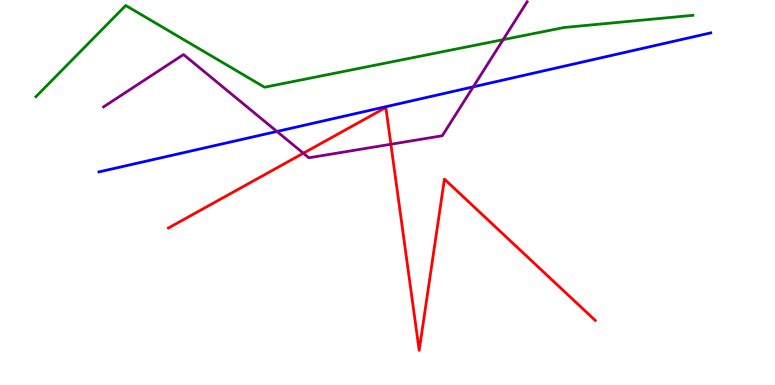[{'lines': ['blue', 'red'], 'intersections': []}, {'lines': ['green', 'red'], 'intersections': []}, {'lines': ['purple', 'red'], 'intersections': [{'x': 3.91, 'y': 6.02}, {'x': 5.04, 'y': 6.25}]}, {'lines': ['blue', 'green'], 'intersections': []}, {'lines': ['blue', 'purple'], 'intersections': [{'x': 3.57, 'y': 6.59}, {'x': 6.11, 'y': 7.74}]}, {'lines': ['green', 'purple'], 'intersections': [{'x': 6.49, 'y': 8.97}]}]